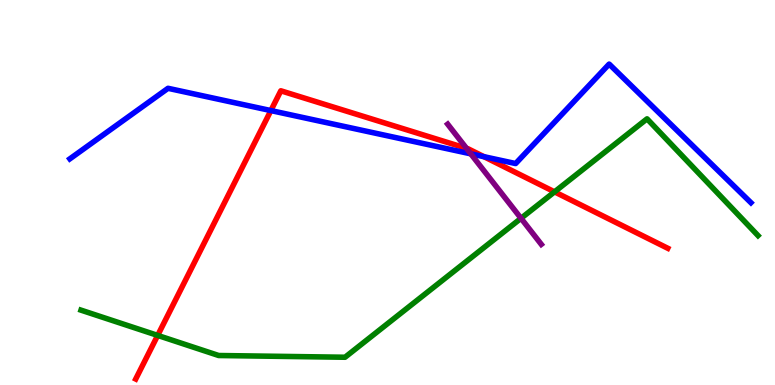[{'lines': ['blue', 'red'], 'intersections': [{'x': 3.5, 'y': 7.13}, {'x': 6.24, 'y': 5.93}]}, {'lines': ['green', 'red'], 'intersections': [{'x': 2.03, 'y': 1.29}, {'x': 7.16, 'y': 5.02}]}, {'lines': ['purple', 'red'], 'intersections': [{'x': 6.02, 'y': 6.15}]}, {'lines': ['blue', 'green'], 'intersections': []}, {'lines': ['blue', 'purple'], 'intersections': [{'x': 6.07, 'y': 6.0}]}, {'lines': ['green', 'purple'], 'intersections': [{'x': 6.72, 'y': 4.33}]}]